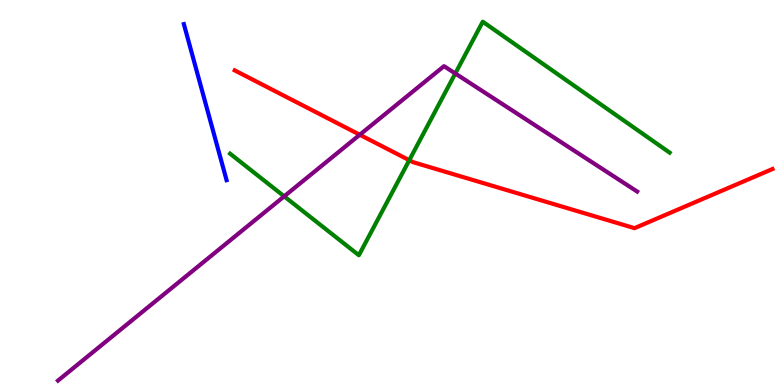[{'lines': ['blue', 'red'], 'intersections': []}, {'lines': ['green', 'red'], 'intersections': [{'x': 5.28, 'y': 5.84}]}, {'lines': ['purple', 'red'], 'intersections': [{'x': 4.64, 'y': 6.5}]}, {'lines': ['blue', 'green'], 'intersections': []}, {'lines': ['blue', 'purple'], 'intersections': []}, {'lines': ['green', 'purple'], 'intersections': [{'x': 3.67, 'y': 4.9}, {'x': 5.87, 'y': 8.09}]}]